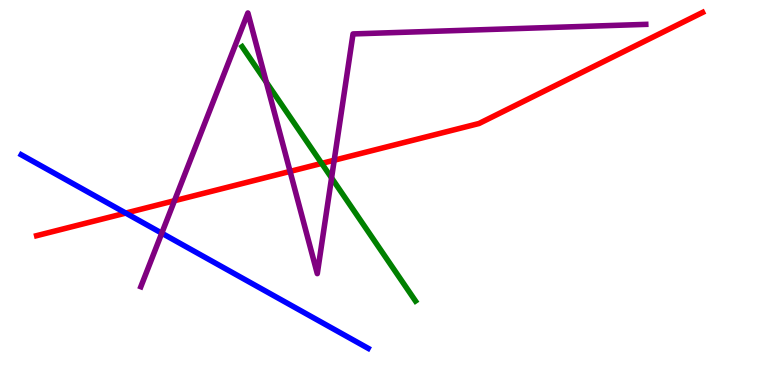[{'lines': ['blue', 'red'], 'intersections': [{'x': 1.62, 'y': 4.47}]}, {'lines': ['green', 'red'], 'intersections': [{'x': 4.15, 'y': 5.76}]}, {'lines': ['purple', 'red'], 'intersections': [{'x': 2.25, 'y': 4.79}, {'x': 3.74, 'y': 5.55}, {'x': 4.31, 'y': 5.84}]}, {'lines': ['blue', 'green'], 'intersections': []}, {'lines': ['blue', 'purple'], 'intersections': [{'x': 2.09, 'y': 3.94}]}, {'lines': ['green', 'purple'], 'intersections': [{'x': 3.44, 'y': 7.87}, {'x': 4.28, 'y': 5.38}]}]